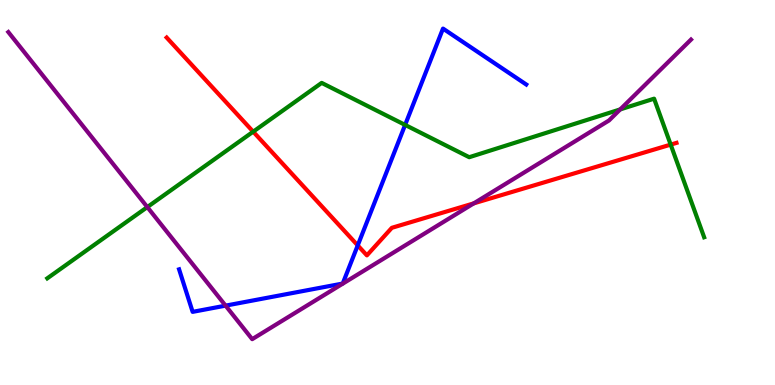[{'lines': ['blue', 'red'], 'intersections': [{'x': 4.62, 'y': 3.63}]}, {'lines': ['green', 'red'], 'intersections': [{'x': 3.27, 'y': 6.58}, {'x': 8.65, 'y': 6.24}]}, {'lines': ['purple', 'red'], 'intersections': [{'x': 6.11, 'y': 4.72}]}, {'lines': ['blue', 'green'], 'intersections': [{'x': 5.23, 'y': 6.76}]}, {'lines': ['blue', 'purple'], 'intersections': [{'x': 2.91, 'y': 2.06}]}, {'lines': ['green', 'purple'], 'intersections': [{'x': 1.9, 'y': 4.62}, {'x': 8.0, 'y': 7.16}]}]